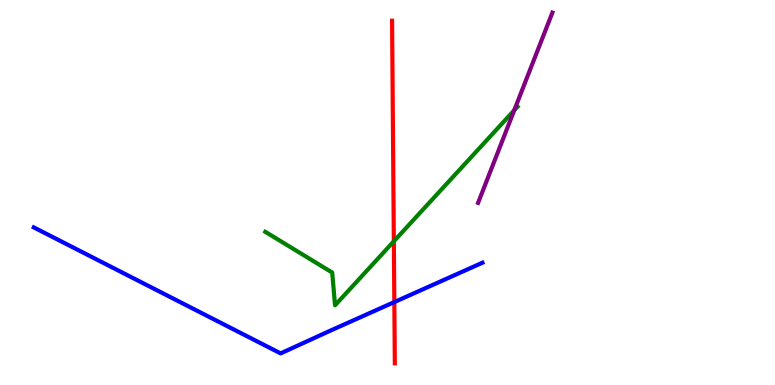[{'lines': ['blue', 'red'], 'intersections': [{'x': 5.09, 'y': 2.15}]}, {'lines': ['green', 'red'], 'intersections': [{'x': 5.08, 'y': 3.73}]}, {'lines': ['purple', 'red'], 'intersections': []}, {'lines': ['blue', 'green'], 'intersections': []}, {'lines': ['blue', 'purple'], 'intersections': []}, {'lines': ['green', 'purple'], 'intersections': [{'x': 6.64, 'y': 7.14}]}]